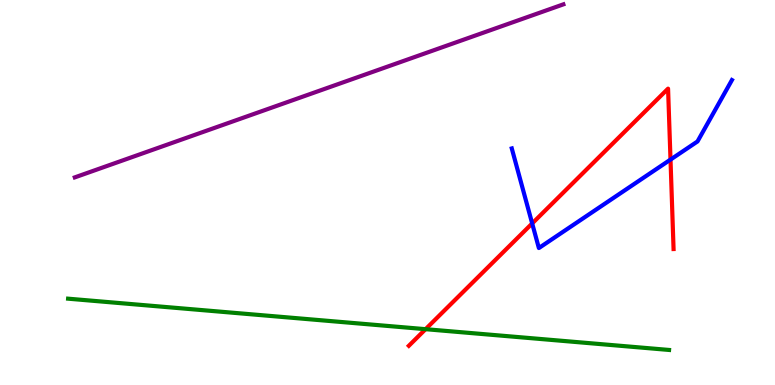[{'lines': ['blue', 'red'], 'intersections': [{'x': 6.87, 'y': 4.2}, {'x': 8.65, 'y': 5.85}]}, {'lines': ['green', 'red'], 'intersections': [{'x': 5.49, 'y': 1.45}]}, {'lines': ['purple', 'red'], 'intersections': []}, {'lines': ['blue', 'green'], 'intersections': []}, {'lines': ['blue', 'purple'], 'intersections': []}, {'lines': ['green', 'purple'], 'intersections': []}]